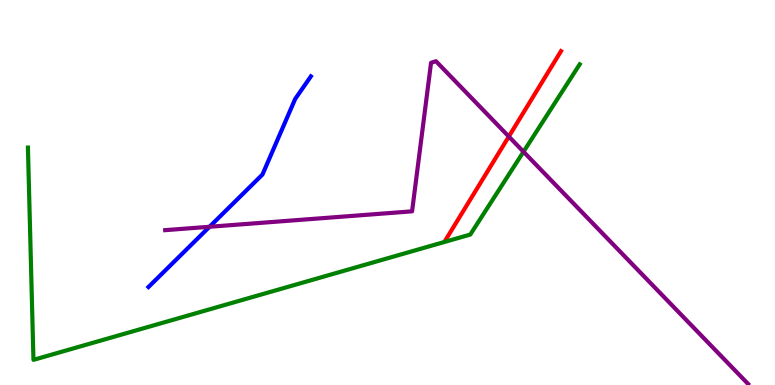[{'lines': ['blue', 'red'], 'intersections': []}, {'lines': ['green', 'red'], 'intersections': []}, {'lines': ['purple', 'red'], 'intersections': [{'x': 6.57, 'y': 6.45}]}, {'lines': ['blue', 'green'], 'intersections': []}, {'lines': ['blue', 'purple'], 'intersections': [{'x': 2.7, 'y': 4.11}]}, {'lines': ['green', 'purple'], 'intersections': [{'x': 6.75, 'y': 6.06}]}]